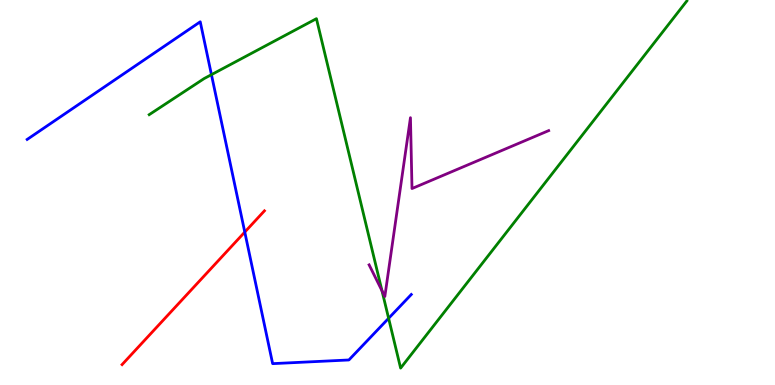[{'lines': ['blue', 'red'], 'intersections': [{'x': 3.16, 'y': 3.97}]}, {'lines': ['green', 'red'], 'intersections': []}, {'lines': ['purple', 'red'], 'intersections': []}, {'lines': ['blue', 'green'], 'intersections': [{'x': 2.73, 'y': 8.06}, {'x': 5.01, 'y': 1.73}]}, {'lines': ['blue', 'purple'], 'intersections': []}, {'lines': ['green', 'purple'], 'intersections': [{'x': 4.93, 'y': 2.45}]}]